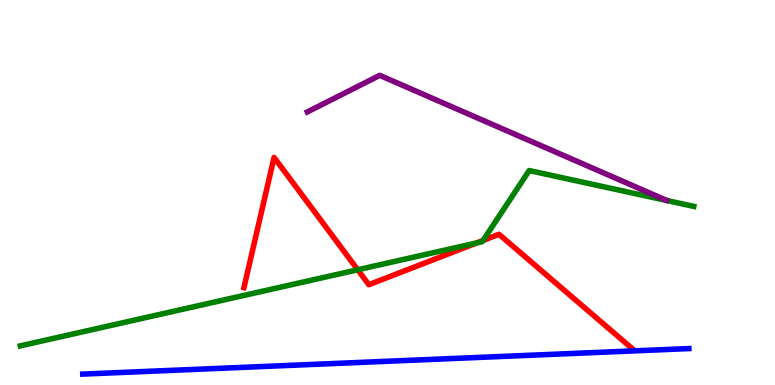[{'lines': ['blue', 'red'], 'intersections': []}, {'lines': ['green', 'red'], 'intersections': [{'x': 4.62, 'y': 2.99}, {'x': 6.15, 'y': 3.69}, {'x': 6.23, 'y': 3.75}]}, {'lines': ['purple', 'red'], 'intersections': []}, {'lines': ['blue', 'green'], 'intersections': []}, {'lines': ['blue', 'purple'], 'intersections': []}, {'lines': ['green', 'purple'], 'intersections': []}]